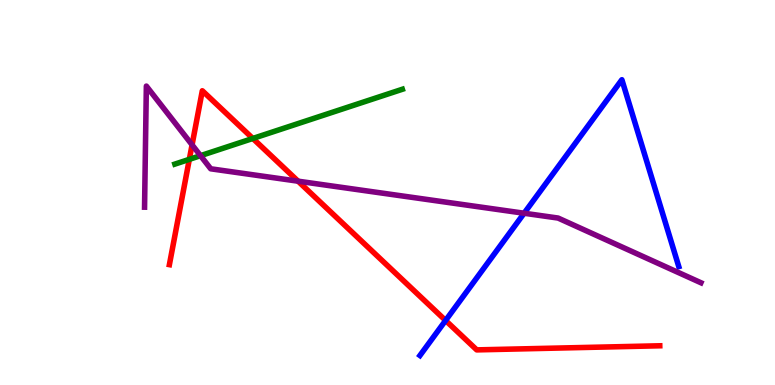[{'lines': ['blue', 'red'], 'intersections': [{'x': 5.75, 'y': 1.68}]}, {'lines': ['green', 'red'], 'intersections': [{'x': 2.44, 'y': 5.86}, {'x': 3.26, 'y': 6.4}]}, {'lines': ['purple', 'red'], 'intersections': [{'x': 2.48, 'y': 6.24}, {'x': 3.85, 'y': 5.29}]}, {'lines': ['blue', 'green'], 'intersections': []}, {'lines': ['blue', 'purple'], 'intersections': [{'x': 6.76, 'y': 4.46}]}, {'lines': ['green', 'purple'], 'intersections': [{'x': 2.59, 'y': 5.96}]}]